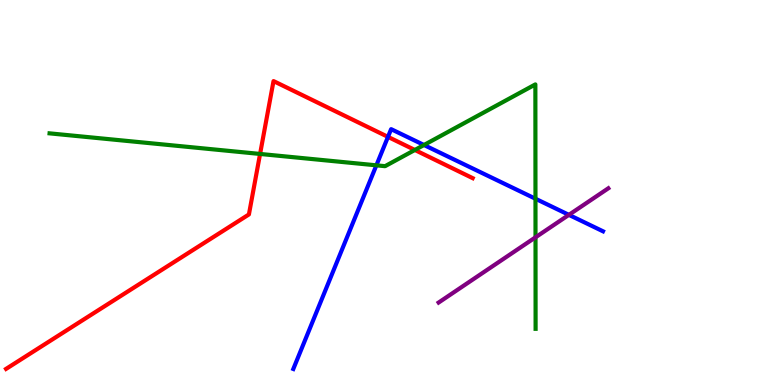[{'lines': ['blue', 'red'], 'intersections': [{'x': 5.01, 'y': 6.44}]}, {'lines': ['green', 'red'], 'intersections': [{'x': 3.36, 'y': 6.0}, {'x': 5.35, 'y': 6.1}]}, {'lines': ['purple', 'red'], 'intersections': []}, {'lines': ['blue', 'green'], 'intersections': [{'x': 4.86, 'y': 5.71}, {'x': 5.47, 'y': 6.23}, {'x': 6.91, 'y': 4.84}]}, {'lines': ['blue', 'purple'], 'intersections': [{'x': 7.34, 'y': 4.42}]}, {'lines': ['green', 'purple'], 'intersections': [{'x': 6.91, 'y': 3.84}]}]